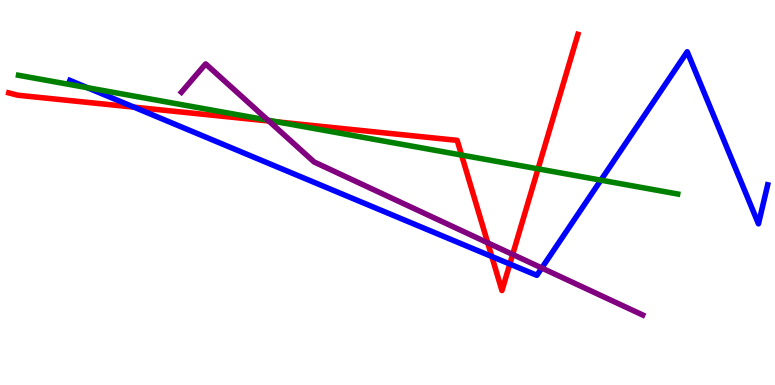[{'lines': ['blue', 'red'], 'intersections': [{'x': 1.73, 'y': 7.22}, {'x': 6.35, 'y': 3.34}, {'x': 6.58, 'y': 3.14}]}, {'lines': ['green', 'red'], 'intersections': [{'x': 3.58, 'y': 6.83}, {'x': 5.96, 'y': 5.97}, {'x': 6.94, 'y': 5.61}]}, {'lines': ['purple', 'red'], 'intersections': [{'x': 3.47, 'y': 6.86}, {'x': 6.29, 'y': 3.69}, {'x': 6.62, 'y': 3.39}]}, {'lines': ['blue', 'green'], 'intersections': [{'x': 1.13, 'y': 7.72}, {'x': 7.75, 'y': 5.32}]}, {'lines': ['blue', 'purple'], 'intersections': [{'x': 6.99, 'y': 3.04}]}, {'lines': ['green', 'purple'], 'intersections': [{'x': 3.46, 'y': 6.88}]}]